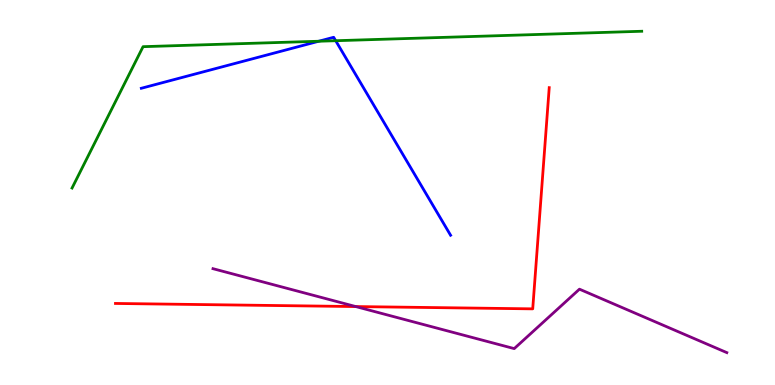[{'lines': ['blue', 'red'], 'intersections': []}, {'lines': ['green', 'red'], 'intersections': []}, {'lines': ['purple', 'red'], 'intersections': [{'x': 4.59, 'y': 2.04}]}, {'lines': ['blue', 'green'], 'intersections': [{'x': 4.11, 'y': 8.93}, {'x': 4.33, 'y': 8.94}]}, {'lines': ['blue', 'purple'], 'intersections': []}, {'lines': ['green', 'purple'], 'intersections': []}]